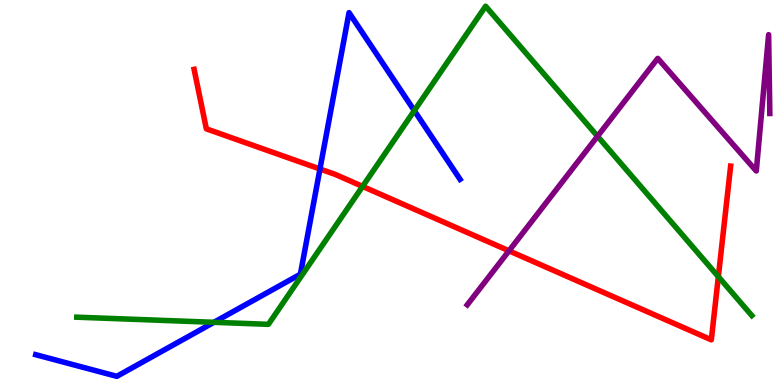[{'lines': ['blue', 'red'], 'intersections': [{'x': 4.13, 'y': 5.61}]}, {'lines': ['green', 'red'], 'intersections': [{'x': 4.68, 'y': 5.16}, {'x': 9.27, 'y': 2.81}]}, {'lines': ['purple', 'red'], 'intersections': [{'x': 6.57, 'y': 3.49}]}, {'lines': ['blue', 'green'], 'intersections': [{'x': 2.76, 'y': 1.63}, {'x': 5.35, 'y': 7.13}]}, {'lines': ['blue', 'purple'], 'intersections': []}, {'lines': ['green', 'purple'], 'intersections': [{'x': 7.71, 'y': 6.46}]}]